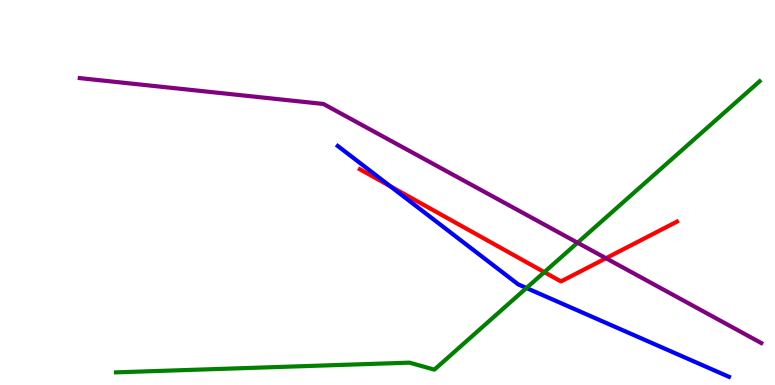[{'lines': ['blue', 'red'], 'intersections': [{'x': 5.04, 'y': 5.16}]}, {'lines': ['green', 'red'], 'intersections': [{'x': 7.02, 'y': 2.93}]}, {'lines': ['purple', 'red'], 'intersections': [{'x': 7.82, 'y': 3.29}]}, {'lines': ['blue', 'green'], 'intersections': [{'x': 6.79, 'y': 2.52}]}, {'lines': ['blue', 'purple'], 'intersections': []}, {'lines': ['green', 'purple'], 'intersections': [{'x': 7.45, 'y': 3.7}]}]